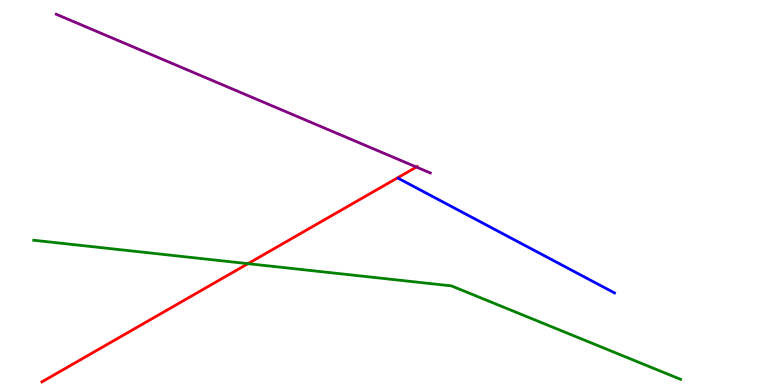[{'lines': ['blue', 'red'], 'intersections': []}, {'lines': ['green', 'red'], 'intersections': [{'x': 3.2, 'y': 3.15}]}, {'lines': ['purple', 'red'], 'intersections': [{'x': 5.37, 'y': 5.66}]}, {'lines': ['blue', 'green'], 'intersections': []}, {'lines': ['blue', 'purple'], 'intersections': []}, {'lines': ['green', 'purple'], 'intersections': []}]